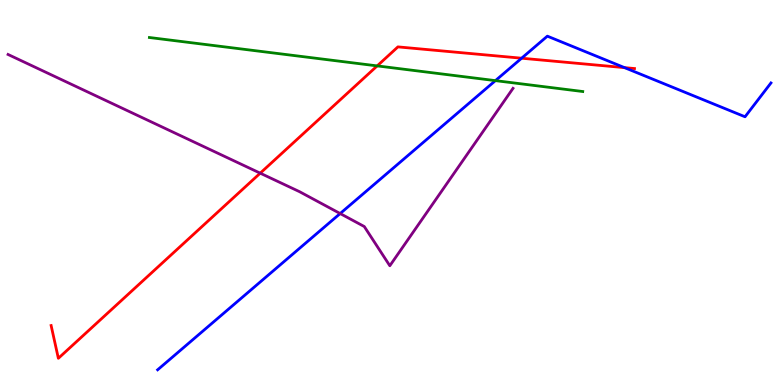[{'lines': ['blue', 'red'], 'intersections': [{'x': 6.73, 'y': 8.49}, {'x': 8.06, 'y': 8.24}]}, {'lines': ['green', 'red'], 'intersections': [{'x': 4.87, 'y': 8.29}]}, {'lines': ['purple', 'red'], 'intersections': [{'x': 3.36, 'y': 5.5}]}, {'lines': ['blue', 'green'], 'intersections': [{'x': 6.39, 'y': 7.91}]}, {'lines': ['blue', 'purple'], 'intersections': [{'x': 4.39, 'y': 4.45}]}, {'lines': ['green', 'purple'], 'intersections': []}]